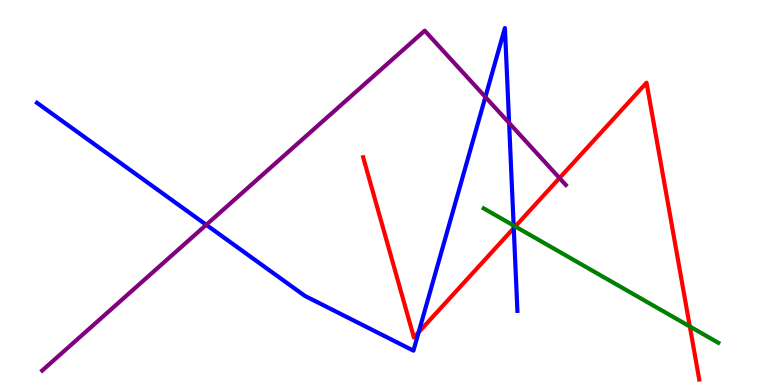[{'lines': ['blue', 'red'], 'intersections': [{'x': 5.4, 'y': 1.37}, {'x': 6.63, 'y': 4.07}]}, {'lines': ['green', 'red'], 'intersections': [{'x': 6.65, 'y': 4.12}, {'x': 8.9, 'y': 1.52}]}, {'lines': ['purple', 'red'], 'intersections': [{'x': 7.22, 'y': 5.38}]}, {'lines': ['blue', 'green'], 'intersections': [{'x': 6.63, 'y': 4.14}]}, {'lines': ['blue', 'purple'], 'intersections': [{'x': 2.66, 'y': 4.16}, {'x': 6.26, 'y': 7.48}, {'x': 6.57, 'y': 6.81}]}, {'lines': ['green', 'purple'], 'intersections': []}]